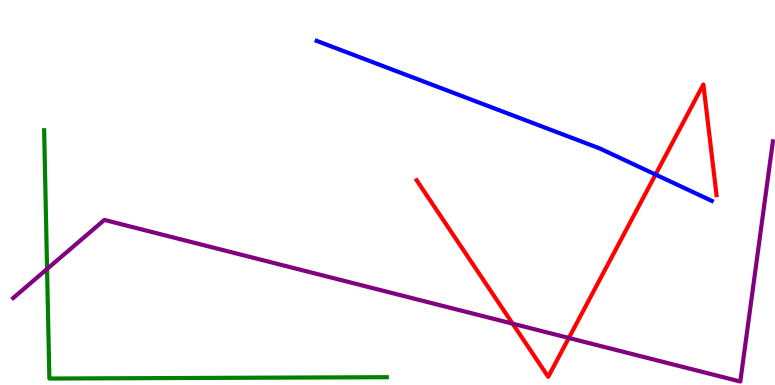[{'lines': ['blue', 'red'], 'intersections': [{'x': 8.46, 'y': 5.47}]}, {'lines': ['green', 'red'], 'intersections': []}, {'lines': ['purple', 'red'], 'intersections': [{'x': 6.61, 'y': 1.59}, {'x': 7.34, 'y': 1.22}]}, {'lines': ['blue', 'green'], 'intersections': []}, {'lines': ['blue', 'purple'], 'intersections': []}, {'lines': ['green', 'purple'], 'intersections': [{'x': 0.607, 'y': 3.01}]}]